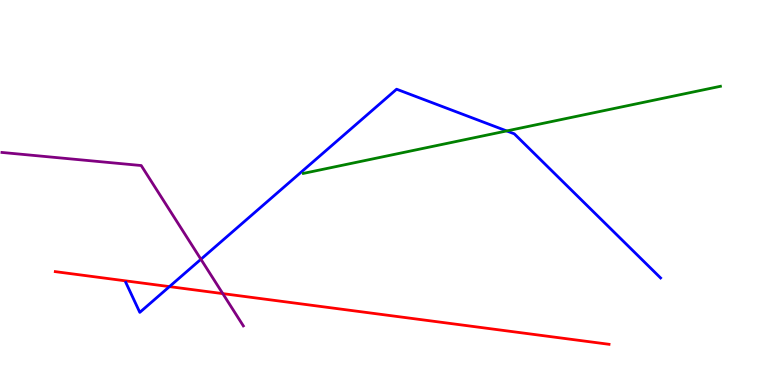[{'lines': ['blue', 'red'], 'intersections': [{'x': 2.19, 'y': 2.56}]}, {'lines': ['green', 'red'], 'intersections': []}, {'lines': ['purple', 'red'], 'intersections': [{'x': 2.87, 'y': 2.37}]}, {'lines': ['blue', 'green'], 'intersections': [{'x': 6.54, 'y': 6.6}]}, {'lines': ['blue', 'purple'], 'intersections': [{'x': 2.59, 'y': 3.27}]}, {'lines': ['green', 'purple'], 'intersections': []}]